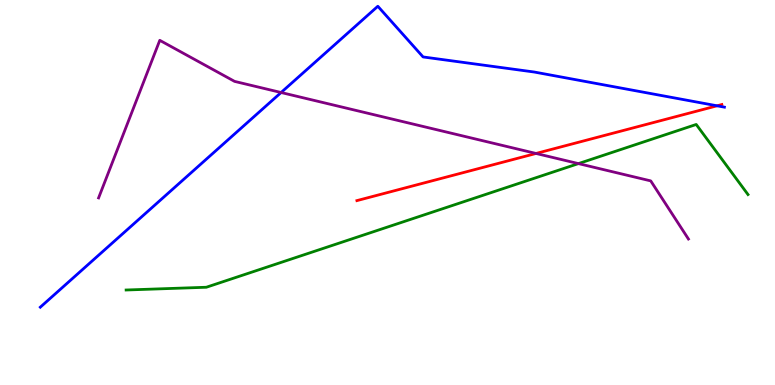[{'lines': ['blue', 'red'], 'intersections': [{'x': 9.25, 'y': 7.25}]}, {'lines': ['green', 'red'], 'intersections': []}, {'lines': ['purple', 'red'], 'intersections': [{'x': 6.92, 'y': 6.01}]}, {'lines': ['blue', 'green'], 'intersections': []}, {'lines': ['blue', 'purple'], 'intersections': [{'x': 3.63, 'y': 7.6}]}, {'lines': ['green', 'purple'], 'intersections': [{'x': 7.46, 'y': 5.75}]}]